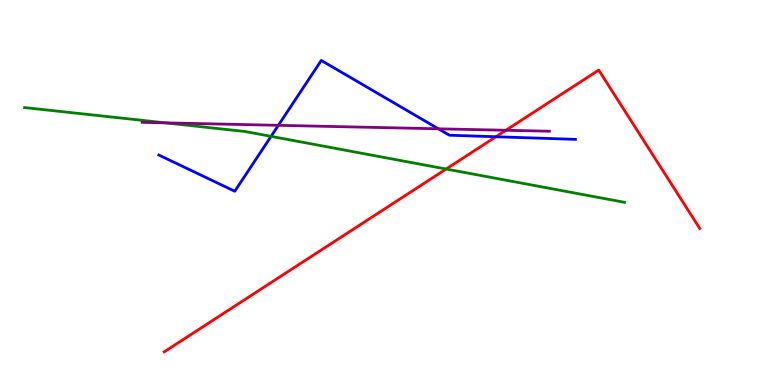[{'lines': ['blue', 'red'], 'intersections': [{'x': 6.4, 'y': 6.45}]}, {'lines': ['green', 'red'], 'intersections': [{'x': 5.76, 'y': 5.61}]}, {'lines': ['purple', 'red'], 'intersections': [{'x': 6.53, 'y': 6.62}]}, {'lines': ['blue', 'green'], 'intersections': [{'x': 3.5, 'y': 6.46}]}, {'lines': ['blue', 'purple'], 'intersections': [{'x': 3.59, 'y': 6.74}, {'x': 5.66, 'y': 6.65}]}, {'lines': ['green', 'purple'], 'intersections': [{'x': 2.13, 'y': 6.81}]}]